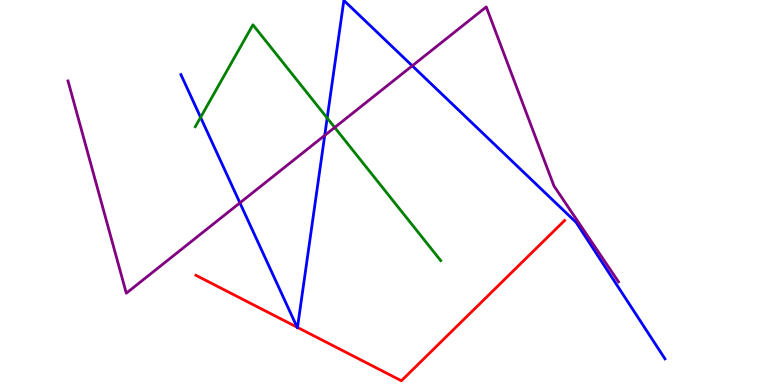[{'lines': ['blue', 'red'], 'intersections': [{'x': 3.83, 'y': 1.5}, {'x': 3.84, 'y': 1.5}]}, {'lines': ['green', 'red'], 'intersections': []}, {'lines': ['purple', 'red'], 'intersections': []}, {'lines': ['blue', 'green'], 'intersections': [{'x': 2.59, 'y': 6.95}, {'x': 4.22, 'y': 6.93}]}, {'lines': ['blue', 'purple'], 'intersections': [{'x': 3.1, 'y': 4.73}, {'x': 4.19, 'y': 6.48}, {'x': 5.32, 'y': 8.29}]}, {'lines': ['green', 'purple'], 'intersections': [{'x': 4.32, 'y': 6.69}]}]